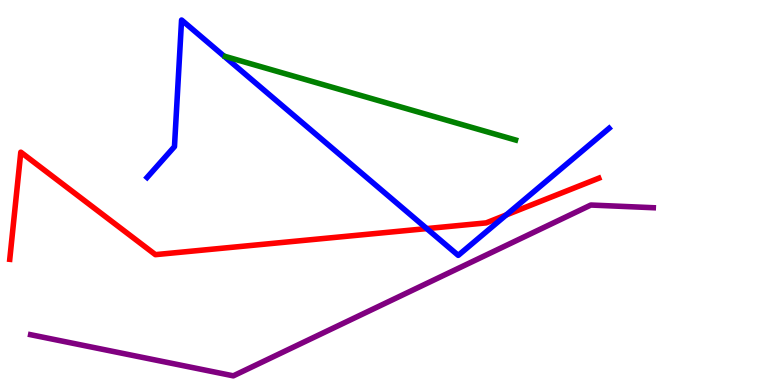[{'lines': ['blue', 'red'], 'intersections': [{'x': 5.51, 'y': 4.06}, {'x': 6.53, 'y': 4.42}]}, {'lines': ['green', 'red'], 'intersections': []}, {'lines': ['purple', 'red'], 'intersections': []}, {'lines': ['blue', 'green'], 'intersections': []}, {'lines': ['blue', 'purple'], 'intersections': []}, {'lines': ['green', 'purple'], 'intersections': []}]